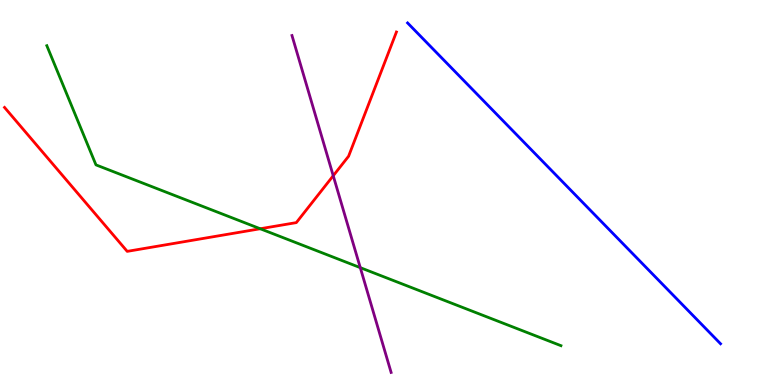[{'lines': ['blue', 'red'], 'intersections': []}, {'lines': ['green', 'red'], 'intersections': [{'x': 3.36, 'y': 4.06}]}, {'lines': ['purple', 'red'], 'intersections': [{'x': 4.3, 'y': 5.44}]}, {'lines': ['blue', 'green'], 'intersections': []}, {'lines': ['blue', 'purple'], 'intersections': []}, {'lines': ['green', 'purple'], 'intersections': [{'x': 4.65, 'y': 3.05}]}]